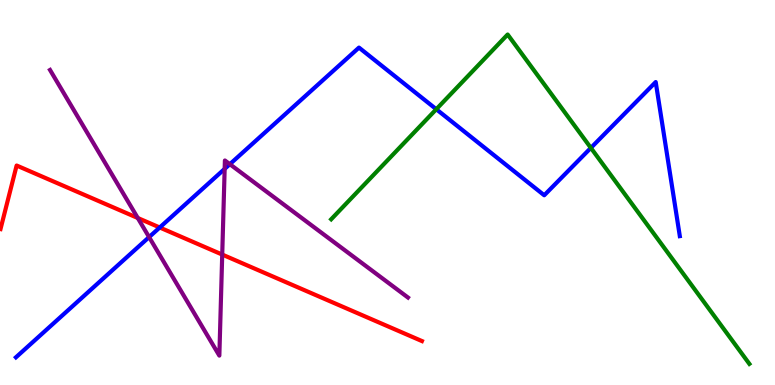[{'lines': ['blue', 'red'], 'intersections': [{'x': 2.06, 'y': 4.09}]}, {'lines': ['green', 'red'], 'intersections': []}, {'lines': ['purple', 'red'], 'intersections': [{'x': 1.78, 'y': 4.34}, {'x': 2.87, 'y': 3.39}]}, {'lines': ['blue', 'green'], 'intersections': [{'x': 5.63, 'y': 7.16}, {'x': 7.62, 'y': 6.16}]}, {'lines': ['blue', 'purple'], 'intersections': [{'x': 1.92, 'y': 3.84}, {'x': 2.9, 'y': 5.61}, {'x': 2.97, 'y': 5.74}]}, {'lines': ['green', 'purple'], 'intersections': []}]